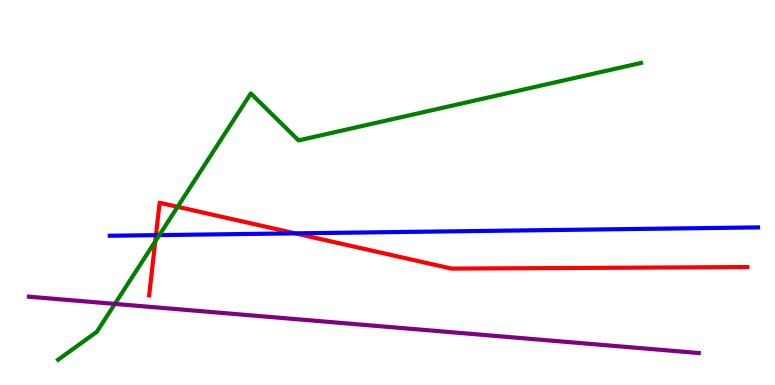[{'lines': ['blue', 'red'], 'intersections': [{'x': 2.01, 'y': 3.89}, {'x': 3.81, 'y': 3.94}]}, {'lines': ['green', 'red'], 'intersections': [{'x': 2.0, 'y': 3.73}, {'x': 2.29, 'y': 4.63}]}, {'lines': ['purple', 'red'], 'intersections': []}, {'lines': ['blue', 'green'], 'intersections': [{'x': 2.06, 'y': 3.89}]}, {'lines': ['blue', 'purple'], 'intersections': []}, {'lines': ['green', 'purple'], 'intersections': [{'x': 1.48, 'y': 2.11}]}]